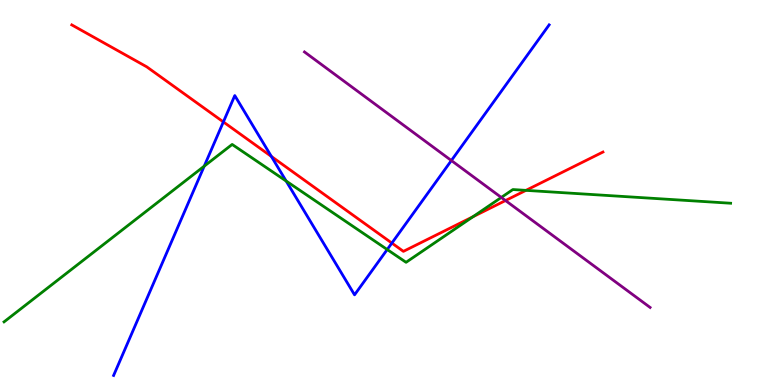[{'lines': ['blue', 'red'], 'intersections': [{'x': 2.88, 'y': 6.83}, {'x': 3.5, 'y': 5.94}, {'x': 5.06, 'y': 3.69}]}, {'lines': ['green', 'red'], 'intersections': [{'x': 6.1, 'y': 4.37}, {'x': 6.79, 'y': 5.06}]}, {'lines': ['purple', 'red'], 'intersections': [{'x': 6.52, 'y': 4.79}]}, {'lines': ['blue', 'green'], 'intersections': [{'x': 2.64, 'y': 5.68}, {'x': 3.69, 'y': 5.3}, {'x': 5.0, 'y': 3.52}]}, {'lines': ['blue', 'purple'], 'intersections': [{'x': 5.82, 'y': 5.83}]}, {'lines': ['green', 'purple'], 'intersections': [{'x': 6.47, 'y': 4.87}]}]